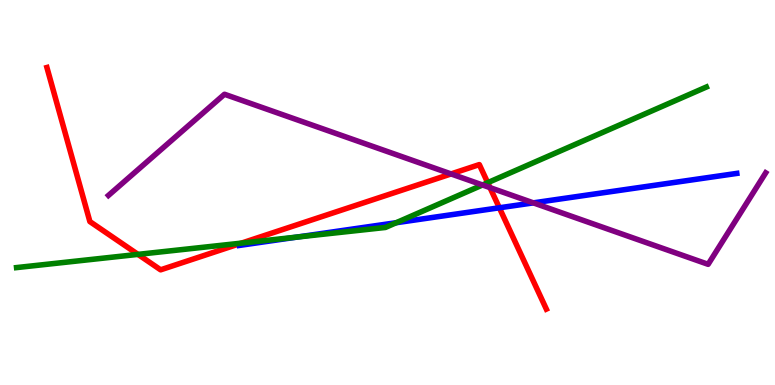[{'lines': ['blue', 'red'], 'intersections': [{'x': 6.44, 'y': 4.6}]}, {'lines': ['green', 'red'], 'intersections': [{'x': 1.78, 'y': 3.39}, {'x': 3.12, 'y': 3.69}, {'x': 6.29, 'y': 5.25}]}, {'lines': ['purple', 'red'], 'intersections': [{'x': 5.82, 'y': 5.48}, {'x': 6.32, 'y': 5.13}]}, {'lines': ['blue', 'green'], 'intersections': [{'x': 3.83, 'y': 3.84}, {'x': 5.11, 'y': 4.22}]}, {'lines': ['blue', 'purple'], 'intersections': [{'x': 6.88, 'y': 4.73}]}, {'lines': ['green', 'purple'], 'intersections': [{'x': 6.23, 'y': 5.2}]}]